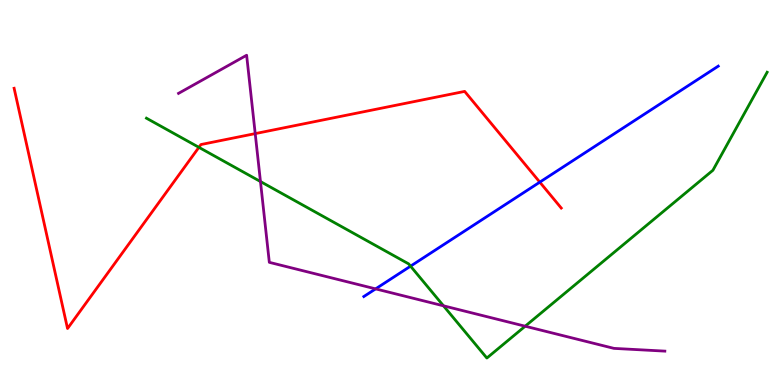[{'lines': ['blue', 'red'], 'intersections': [{'x': 6.97, 'y': 5.27}]}, {'lines': ['green', 'red'], 'intersections': [{'x': 2.57, 'y': 6.17}]}, {'lines': ['purple', 'red'], 'intersections': [{'x': 3.29, 'y': 6.53}]}, {'lines': ['blue', 'green'], 'intersections': [{'x': 5.3, 'y': 3.09}]}, {'lines': ['blue', 'purple'], 'intersections': [{'x': 4.85, 'y': 2.5}]}, {'lines': ['green', 'purple'], 'intersections': [{'x': 3.36, 'y': 5.28}, {'x': 5.72, 'y': 2.06}, {'x': 6.78, 'y': 1.53}]}]